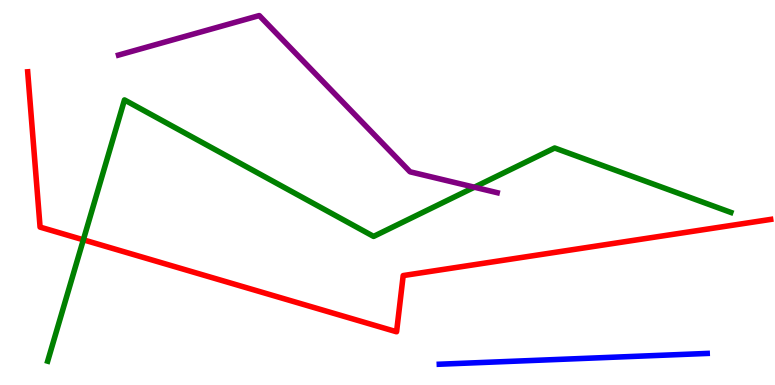[{'lines': ['blue', 'red'], 'intersections': []}, {'lines': ['green', 'red'], 'intersections': [{'x': 1.08, 'y': 3.77}]}, {'lines': ['purple', 'red'], 'intersections': []}, {'lines': ['blue', 'green'], 'intersections': []}, {'lines': ['blue', 'purple'], 'intersections': []}, {'lines': ['green', 'purple'], 'intersections': [{'x': 6.12, 'y': 5.14}]}]